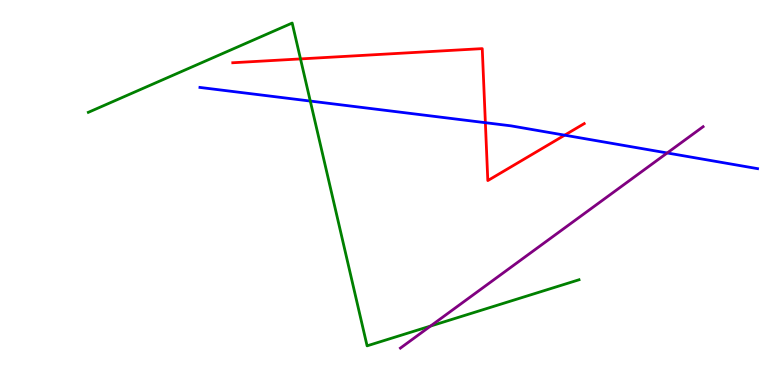[{'lines': ['blue', 'red'], 'intersections': [{'x': 6.26, 'y': 6.81}, {'x': 7.29, 'y': 6.49}]}, {'lines': ['green', 'red'], 'intersections': [{'x': 3.88, 'y': 8.47}]}, {'lines': ['purple', 'red'], 'intersections': []}, {'lines': ['blue', 'green'], 'intersections': [{'x': 4.0, 'y': 7.38}]}, {'lines': ['blue', 'purple'], 'intersections': [{'x': 8.61, 'y': 6.03}]}, {'lines': ['green', 'purple'], 'intersections': [{'x': 5.56, 'y': 1.53}]}]